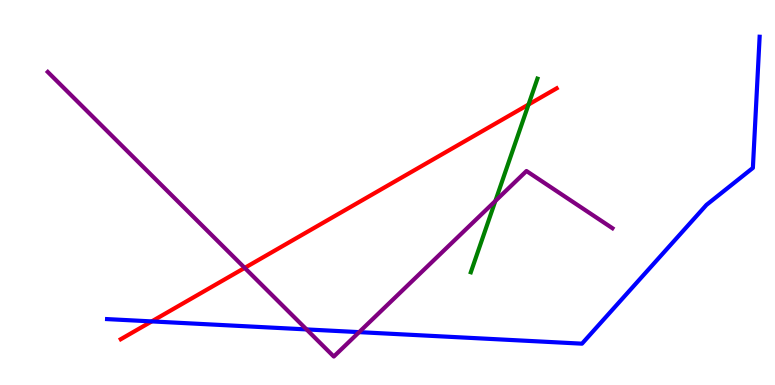[{'lines': ['blue', 'red'], 'intersections': [{'x': 1.96, 'y': 1.65}]}, {'lines': ['green', 'red'], 'intersections': [{'x': 6.82, 'y': 7.28}]}, {'lines': ['purple', 'red'], 'intersections': [{'x': 3.16, 'y': 3.04}]}, {'lines': ['blue', 'green'], 'intersections': []}, {'lines': ['blue', 'purple'], 'intersections': [{'x': 3.96, 'y': 1.44}, {'x': 4.63, 'y': 1.37}]}, {'lines': ['green', 'purple'], 'intersections': [{'x': 6.39, 'y': 4.78}]}]